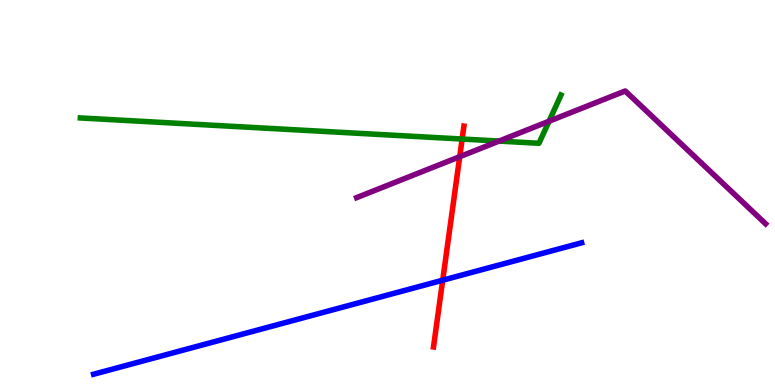[{'lines': ['blue', 'red'], 'intersections': [{'x': 5.71, 'y': 2.72}]}, {'lines': ['green', 'red'], 'intersections': [{'x': 5.96, 'y': 6.39}]}, {'lines': ['purple', 'red'], 'intersections': [{'x': 5.93, 'y': 5.93}]}, {'lines': ['blue', 'green'], 'intersections': []}, {'lines': ['blue', 'purple'], 'intersections': []}, {'lines': ['green', 'purple'], 'intersections': [{'x': 6.44, 'y': 6.34}, {'x': 7.08, 'y': 6.85}]}]